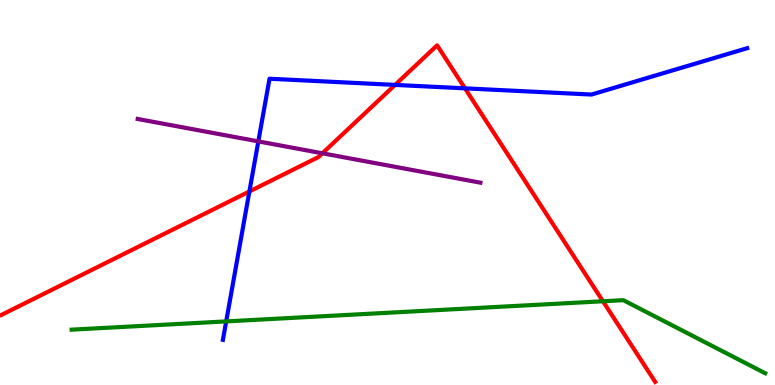[{'lines': ['blue', 'red'], 'intersections': [{'x': 3.22, 'y': 5.03}, {'x': 5.1, 'y': 7.79}, {'x': 6.0, 'y': 7.71}]}, {'lines': ['green', 'red'], 'intersections': [{'x': 7.78, 'y': 2.17}]}, {'lines': ['purple', 'red'], 'intersections': [{'x': 4.16, 'y': 6.02}]}, {'lines': ['blue', 'green'], 'intersections': [{'x': 2.92, 'y': 1.65}]}, {'lines': ['blue', 'purple'], 'intersections': [{'x': 3.33, 'y': 6.33}]}, {'lines': ['green', 'purple'], 'intersections': []}]